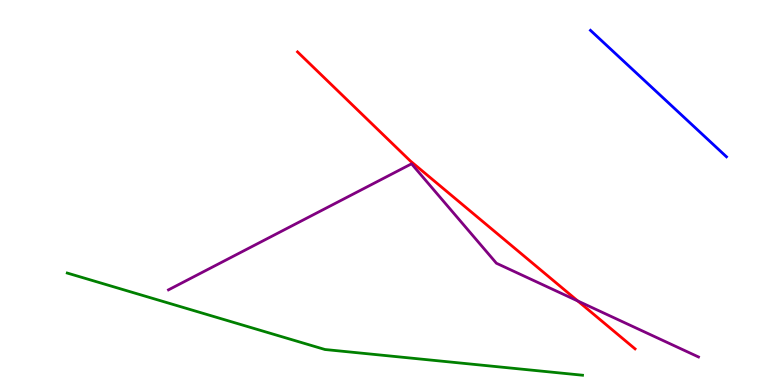[{'lines': ['blue', 'red'], 'intersections': []}, {'lines': ['green', 'red'], 'intersections': []}, {'lines': ['purple', 'red'], 'intersections': [{'x': 7.46, 'y': 2.18}]}, {'lines': ['blue', 'green'], 'intersections': []}, {'lines': ['blue', 'purple'], 'intersections': []}, {'lines': ['green', 'purple'], 'intersections': []}]